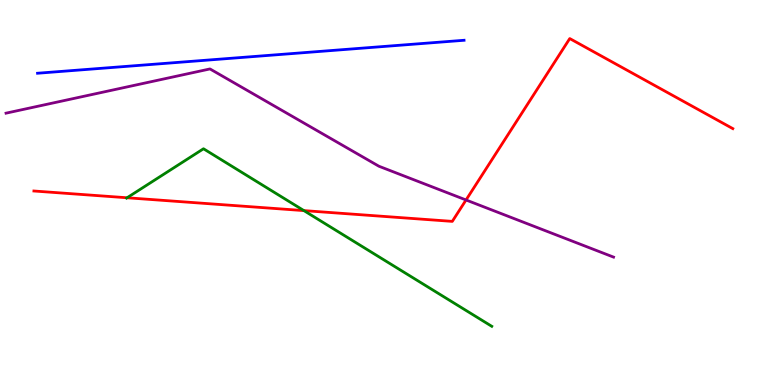[{'lines': ['blue', 'red'], 'intersections': []}, {'lines': ['green', 'red'], 'intersections': [{'x': 1.64, 'y': 4.86}, {'x': 3.92, 'y': 4.53}]}, {'lines': ['purple', 'red'], 'intersections': [{'x': 6.01, 'y': 4.81}]}, {'lines': ['blue', 'green'], 'intersections': []}, {'lines': ['blue', 'purple'], 'intersections': []}, {'lines': ['green', 'purple'], 'intersections': []}]